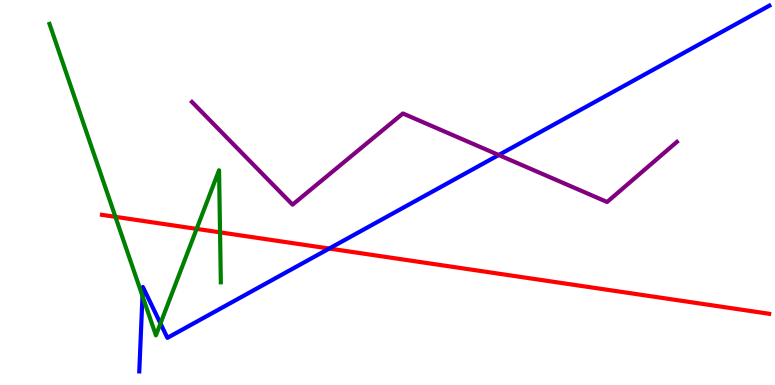[{'lines': ['blue', 'red'], 'intersections': [{'x': 4.25, 'y': 3.54}]}, {'lines': ['green', 'red'], 'intersections': [{'x': 1.49, 'y': 4.37}, {'x': 2.54, 'y': 4.06}, {'x': 2.84, 'y': 3.96}]}, {'lines': ['purple', 'red'], 'intersections': []}, {'lines': ['blue', 'green'], 'intersections': [{'x': 1.84, 'y': 2.31}, {'x': 2.07, 'y': 1.6}]}, {'lines': ['blue', 'purple'], 'intersections': [{'x': 6.44, 'y': 5.97}]}, {'lines': ['green', 'purple'], 'intersections': []}]